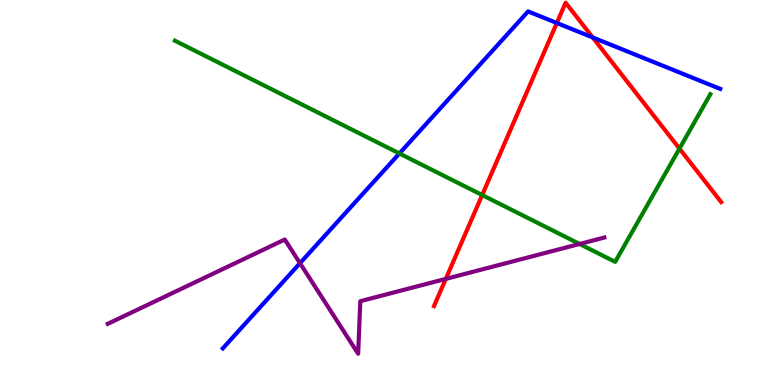[{'lines': ['blue', 'red'], 'intersections': [{'x': 7.18, 'y': 9.4}, {'x': 7.65, 'y': 9.03}]}, {'lines': ['green', 'red'], 'intersections': [{'x': 6.22, 'y': 4.93}, {'x': 8.77, 'y': 6.14}]}, {'lines': ['purple', 'red'], 'intersections': [{'x': 5.75, 'y': 2.76}]}, {'lines': ['blue', 'green'], 'intersections': [{'x': 5.15, 'y': 6.01}]}, {'lines': ['blue', 'purple'], 'intersections': [{'x': 3.87, 'y': 3.16}]}, {'lines': ['green', 'purple'], 'intersections': [{'x': 7.48, 'y': 3.66}]}]